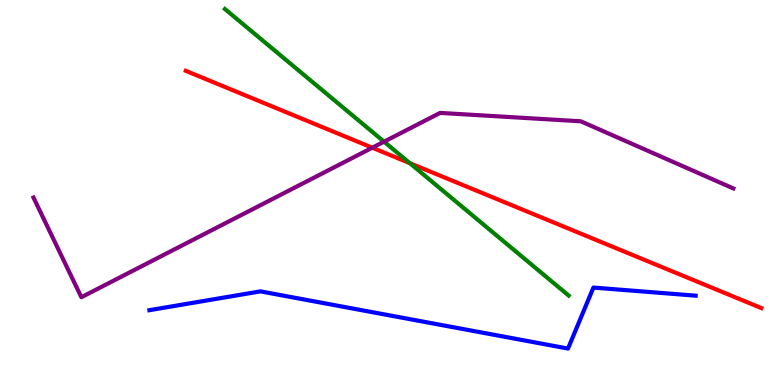[{'lines': ['blue', 'red'], 'intersections': []}, {'lines': ['green', 'red'], 'intersections': [{'x': 5.29, 'y': 5.76}]}, {'lines': ['purple', 'red'], 'intersections': [{'x': 4.8, 'y': 6.16}]}, {'lines': ['blue', 'green'], 'intersections': []}, {'lines': ['blue', 'purple'], 'intersections': []}, {'lines': ['green', 'purple'], 'intersections': [{'x': 4.96, 'y': 6.32}]}]